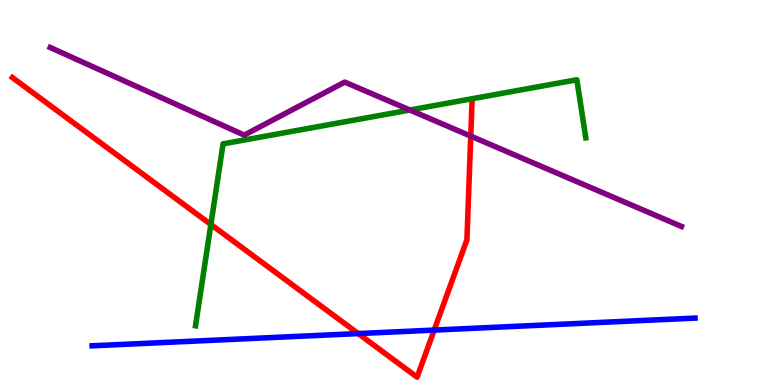[{'lines': ['blue', 'red'], 'intersections': [{'x': 4.62, 'y': 1.34}, {'x': 5.6, 'y': 1.43}]}, {'lines': ['green', 'red'], 'intersections': [{'x': 2.72, 'y': 4.17}]}, {'lines': ['purple', 'red'], 'intersections': [{'x': 6.07, 'y': 6.46}]}, {'lines': ['blue', 'green'], 'intersections': []}, {'lines': ['blue', 'purple'], 'intersections': []}, {'lines': ['green', 'purple'], 'intersections': [{'x': 5.29, 'y': 7.14}]}]